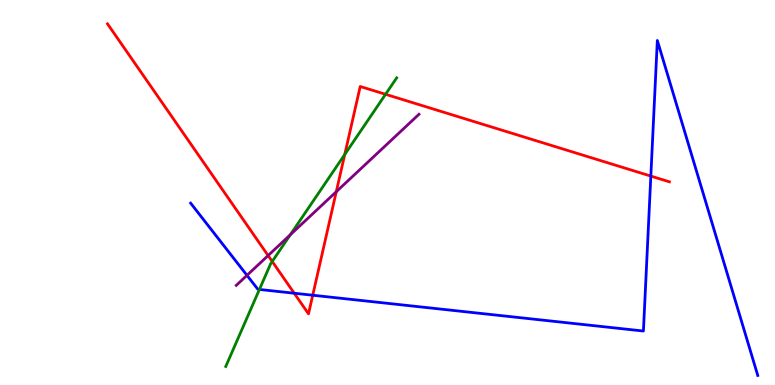[{'lines': ['blue', 'red'], 'intersections': [{'x': 3.8, 'y': 2.38}, {'x': 4.04, 'y': 2.33}, {'x': 8.4, 'y': 5.43}]}, {'lines': ['green', 'red'], 'intersections': [{'x': 3.51, 'y': 3.21}, {'x': 4.45, 'y': 5.99}, {'x': 4.97, 'y': 7.55}]}, {'lines': ['purple', 'red'], 'intersections': [{'x': 3.46, 'y': 3.36}, {'x': 4.34, 'y': 5.02}]}, {'lines': ['blue', 'green'], 'intersections': [{'x': 3.35, 'y': 2.48}]}, {'lines': ['blue', 'purple'], 'intersections': [{'x': 3.19, 'y': 2.85}]}, {'lines': ['green', 'purple'], 'intersections': [{'x': 3.75, 'y': 3.9}]}]